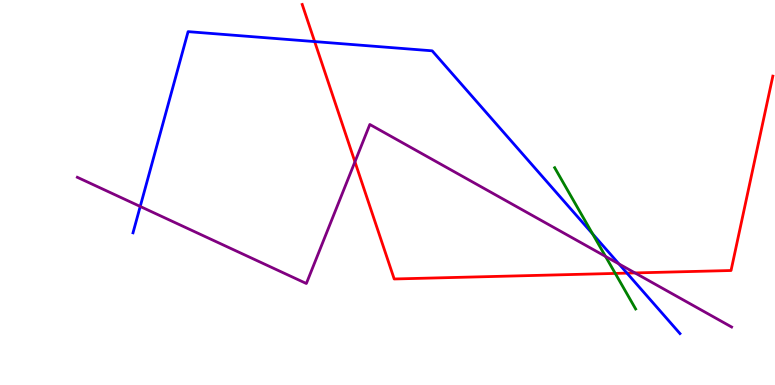[{'lines': ['blue', 'red'], 'intersections': [{'x': 4.06, 'y': 8.92}, {'x': 8.09, 'y': 2.91}]}, {'lines': ['green', 'red'], 'intersections': [{'x': 7.94, 'y': 2.9}]}, {'lines': ['purple', 'red'], 'intersections': [{'x': 4.58, 'y': 5.8}, {'x': 8.19, 'y': 2.91}]}, {'lines': ['blue', 'green'], 'intersections': [{'x': 7.65, 'y': 3.92}]}, {'lines': ['blue', 'purple'], 'intersections': [{'x': 1.81, 'y': 4.64}, {'x': 7.99, 'y': 3.14}]}, {'lines': ['green', 'purple'], 'intersections': [{'x': 7.81, 'y': 3.34}]}]